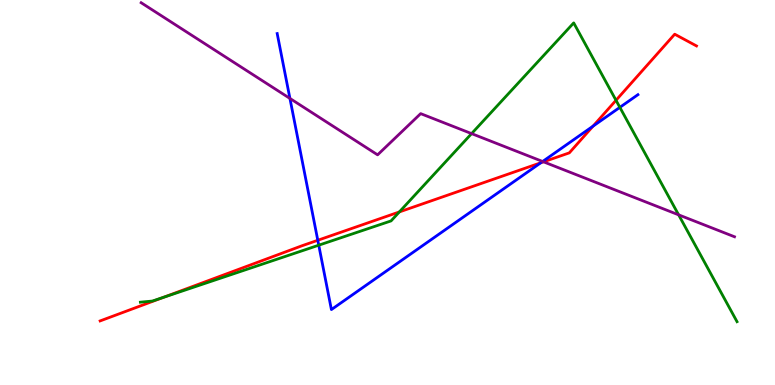[{'lines': ['blue', 'red'], 'intersections': [{'x': 4.1, 'y': 3.76}, {'x': 6.98, 'y': 5.77}, {'x': 7.65, 'y': 6.72}]}, {'lines': ['green', 'red'], 'intersections': [{'x': 2.11, 'y': 2.28}, {'x': 5.15, 'y': 4.5}, {'x': 7.95, 'y': 7.39}]}, {'lines': ['purple', 'red'], 'intersections': [{'x': 7.01, 'y': 5.8}]}, {'lines': ['blue', 'green'], 'intersections': [{'x': 4.11, 'y': 3.63}, {'x': 8.0, 'y': 7.21}]}, {'lines': ['blue', 'purple'], 'intersections': [{'x': 3.74, 'y': 7.44}, {'x': 7.0, 'y': 5.81}]}, {'lines': ['green', 'purple'], 'intersections': [{'x': 6.09, 'y': 6.53}, {'x': 8.76, 'y': 4.42}]}]